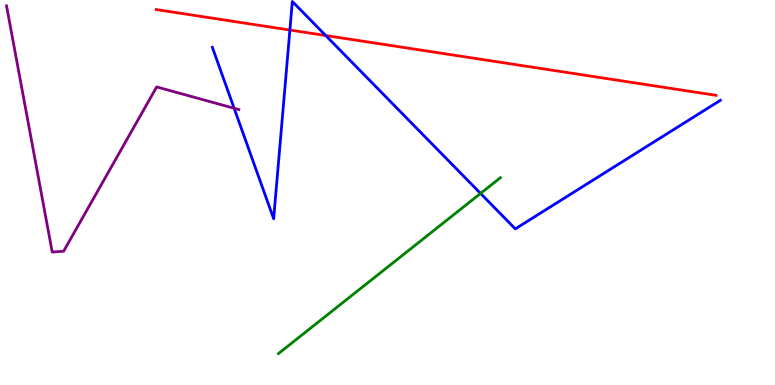[{'lines': ['blue', 'red'], 'intersections': [{'x': 3.74, 'y': 9.22}, {'x': 4.2, 'y': 9.08}]}, {'lines': ['green', 'red'], 'intersections': []}, {'lines': ['purple', 'red'], 'intersections': []}, {'lines': ['blue', 'green'], 'intersections': [{'x': 6.2, 'y': 4.98}]}, {'lines': ['blue', 'purple'], 'intersections': [{'x': 3.02, 'y': 7.19}]}, {'lines': ['green', 'purple'], 'intersections': []}]